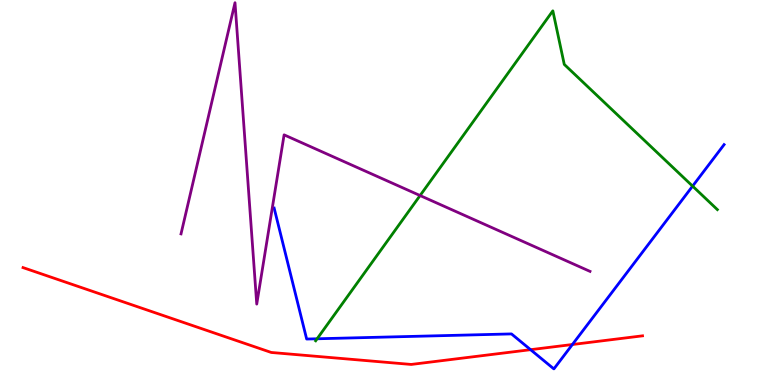[{'lines': ['blue', 'red'], 'intersections': [{'x': 6.85, 'y': 0.917}, {'x': 7.39, 'y': 1.05}]}, {'lines': ['green', 'red'], 'intersections': []}, {'lines': ['purple', 'red'], 'intersections': []}, {'lines': ['blue', 'green'], 'intersections': [{'x': 4.09, 'y': 1.2}, {'x': 8.94, 'y': 5.17}]}, {'lines': ['blue', 'purple'], 'intersections': []}, {'lines': ['green', 'purple'], 'intersections': [{'x': 5.42, 'y': 4.92}]}]